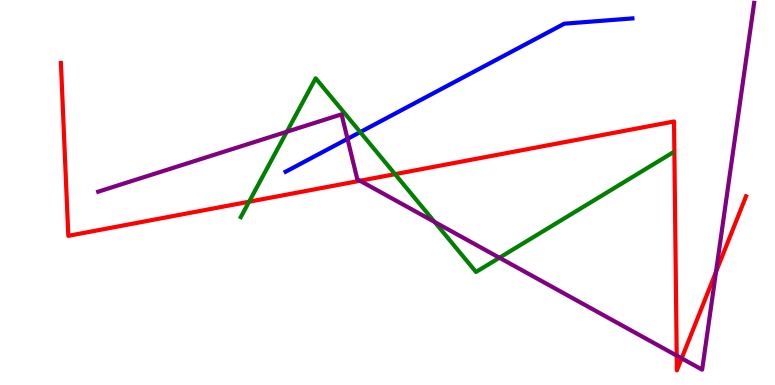[{'lines': ['blue', 'red'], 'intersections': []}, {'lines': ['green', 'red'], 'intersections': [{'x': 3.21, 'y': 4.76}, {'x': 5.1, 'y': 5.48}]}, {'lines': ['purple', 'red'], 'intersections': [{'x': 4.65, 'y': 5.3}, {'x': 8.73, 'y': 0.763}, {'x': 8.8, 'y': 0.692}, {'x': 9.24, 'y': 2.94}]}, {'lines': ['blue', 'green'], 'intersections': [{'x': 4.65, 'y': 6.57}]}, {'lines': ['blue', 'purple'], 'intersections': [{'x': 4.48, 'y': 6.39}]}, {'lines': ['green', 'purple'], 'intersections': [{'x': 3.7, 'y': 6.58}, {'x': 5.61, 'y': 4.23}, {'x': 6.44, 'y': 3.31}]}]